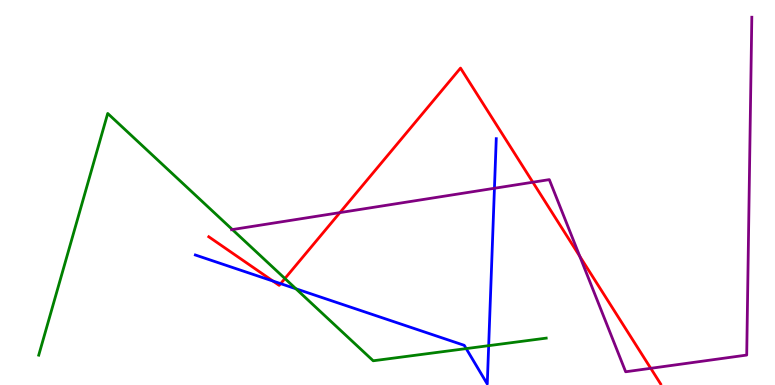[{'lines': ['blue', 'red'], 'intersections': [{'x': 3.52, 'y': 2.7}, {'x': 3.62, 'y': 2.63}]}, {'lines': ['green', 'red'], 'intersections': [{'x': 3.68, 'y': 2.77}]}, {'lines': ['purple', 'red'], 'intersections': [{'x': 4.39, 'y': 4.48}, {'x': 6.88, 'y': 5.27}, {'x': 7.48, 'y': 3.34}, {'x': 8.4, 'y': 0.433}]}, {'lines': ['blue', 'green'], 'intersections': [{'x': 3.82, 'y': 2.5}, {'x': 6.02, 'y': 0.945}, {'x': 6.31, 'y': 1.02}]}, {'lines': ['blue', 'purple'], 'intersections': [{'x': 6.38, 'y': 5.11}]}, {'lines': ['green', 'purple'], 'intersections': [{'x': 3.0, 'y': 4.04}]}]